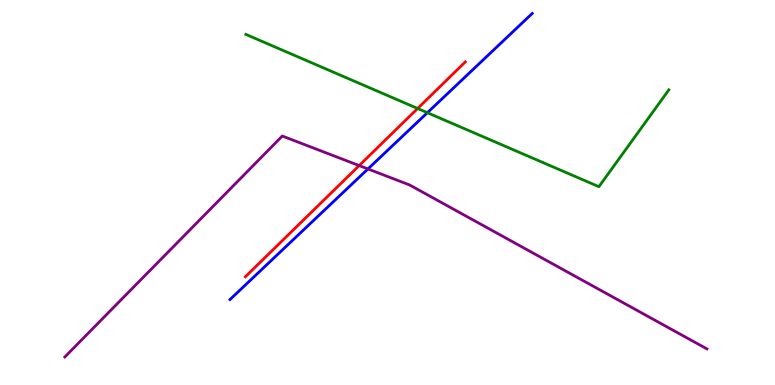[{'lines': ['blue', 'red'], 'intersections': []}, {'lines': ['green', 'red'], 'intersections': [{'x': 5.39, 'y': 7.18}]}, {'lines': ['purple', 'red'], 'intersections': [{'x': 4.63, 'y': 5.7}]}, {'lines': ['blue', 'green'], 'intersections': [{'x': 5.51, 'y': 7.07}]}, {'lines': ['blue', 'purple'], 'intersections': [{'x': 4.75, 'y': 5.61}]}, {'lines': ['green', 'purple'], 'intersections': []}]